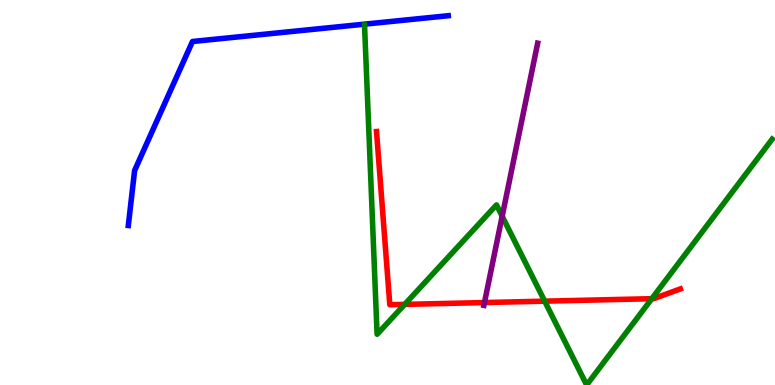[{'lines': ['blue', 'red'], 'intersections': []}, {'lines': ['green', 'red'], 'intersections': [{'x': 5.22, 'y': 2.09}, {'x': 7.03, 'y': 2.18}, {'x': 8.41, 'y': 2.24}]}, {'lines': ['purple', 'red'], 'intersections': [{'x': 6.25, 'y': 2.14}]}, {'lines': ['blue', 'green'], 'intersections': []}, {'lines': ['blue', 'purple'], 'intersections': []}, {'lines': ['green', 'purple'], 'intersections': [{'x': 6.48, 'y': 4.38}]}]